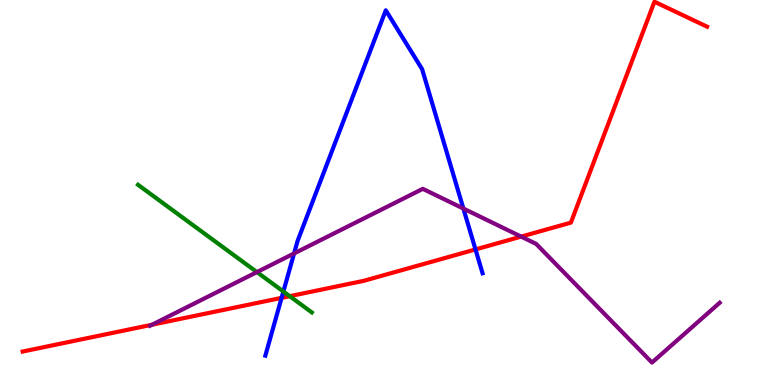[{'lines': ['blue', 'red'], 'intersections': [{'x': 3.63, 'y': 2.26}, {'x': 6.14, 'y': 3.52}]}, {'lines': ['green', 'red'], 'intersections': [{'x': 3.74, 'y': 2.31}]}, {'lines': ['purple', 'red'], 'intersections': [{'x': 1.96, 'y': 1.57}, {'x': 6.72, 'y': 3.85}]}, {'lines': ['blue', 'green'], 'intersections': [{'x': 3.66, 'y': 2.43}]}, {'lines': ['blue', 'purple'], 'intersections': [{'x': 3.79, 'y': 3.42}, {'x': 5.98, 'y': 4.58}]}, {'lines': ['green', 'purple'], 'intersections': [{'x': 3.31, 'y': 2.93}]}]